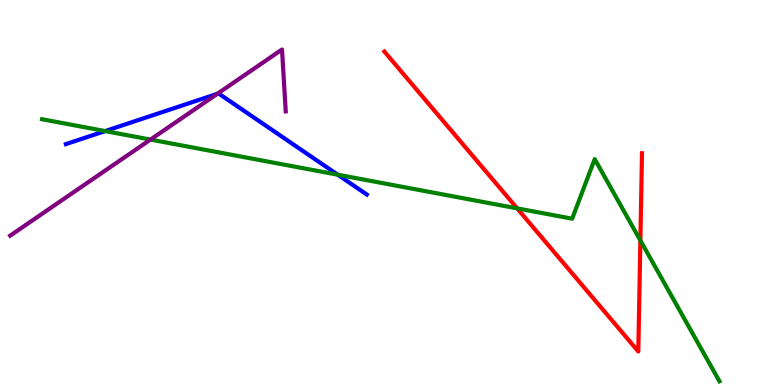[{'lines': ['blue', 'red'], 'intersections': []}, {'lines': ['green', 'red'], 'intersections': [{'x': 6.67, 'y': 4.59}, {'x': 8.26, 'y': 3.75}]}, {'lines': ['purple', 'red'], 'intersections': []}, {'lines': ['blue', 'green'], 'intersections': [{'x': 1.36, 'y': 6.6}, {'x': 4.36, 'y': 5.46}]}, {'lines': ['blue', 'purple'], 'intersections': [{'x': 2.8, 'y': 7.56}]}, {'lines': ['green', 'purple'], 'intersections': [{'x': 1.94, 'y': 6.37}]}]